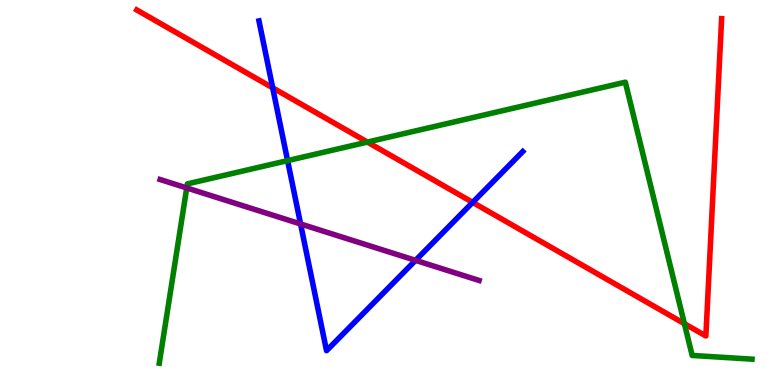[{'lines': ['blue', 'red'], 'intersections': [{'x': 3.52, 'y': 7.72}, {'x': 6.1, 'y': 4.74}]}, {'lines': ['green', 'red'], 'intersections': [{'x': 4.74, 'y': 6.31}, {'x': 8.83, 'y': 1.59}]}, {'lines': ['purple', 'red'], 'intersections': []}, {'lines': ['blue', 'green'], 'intersections': [{'x': 3.71, 'y': 5.83}]}, {'lines': ['blue', 'purple'], 'intersections': [{'x': 3.88, 'y': 4.18}, {'x': 5.36, 'y': 3.24}]}, {'lines': ['green', 'purple'], 'intersections': [{'x': 2.41, 'y': 5.12}]}]